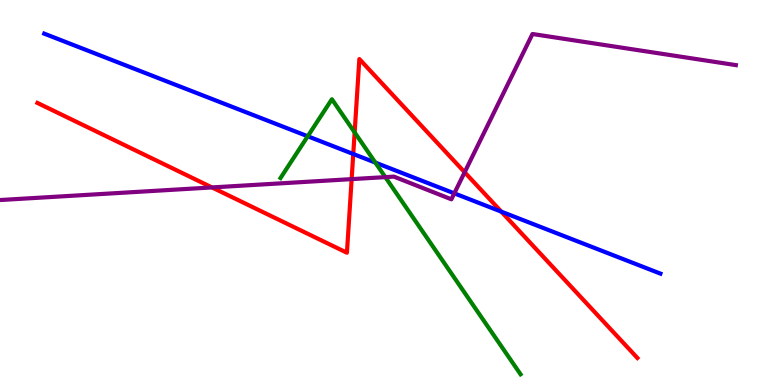[{'lines': ['blue', 'red'], 'intersections': [{'x': 4.56, 'y': 6.0}, {'x': 6.47, 'y': 4.5}]}, {'lines': ['green', 'red'], 'intersections': [{'x': 4.58, 'y': 6.56}]}, {'lines': ['purple', 'red'], 'intersections': [{'x': 2.74, 'y': 5.13}, {'x': 4.54, 'y': 5.35}, {'x': 6.0, 'y': 5.53}]}, {'lines': ['blue', 'green'], 'intersections': [{'x': 3.97, 'y': 6.46}, {'x': 4.84, 'y': 5.78}]}, {'lines': ['blue', 'purple'], 'intersections': [{'x': 5.86, 'y': 4.98}]}, {'lines': ['green', 'purple'], 'intersections': [{'x': 4.97, 'y': 5.4}]}]